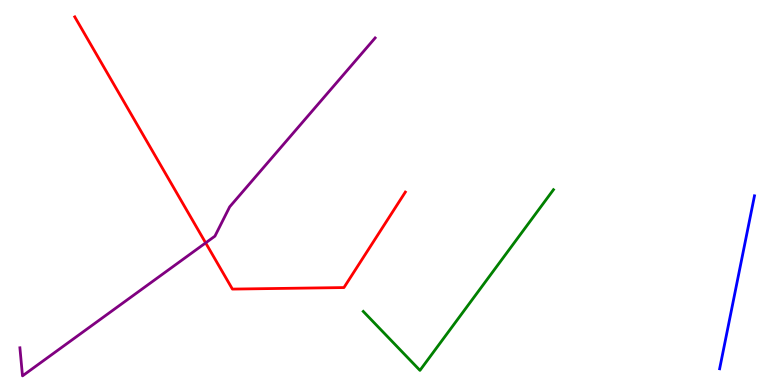[{'lines': ['blue', 'red'], 'intersections': []}, {'lines': ['green', 'red'], 'intersections': []}, {'lines': ['purple', 'red'], 'intersections': [{'x': 2.65, 'y': 3.69}]}, {'lines': ['blue', 'green'], 'intersections': []}, {'lines': ['blue', 'purple'], 'intersections': []}, {'lines': ['green', 'purple'], 'intersections': []}]